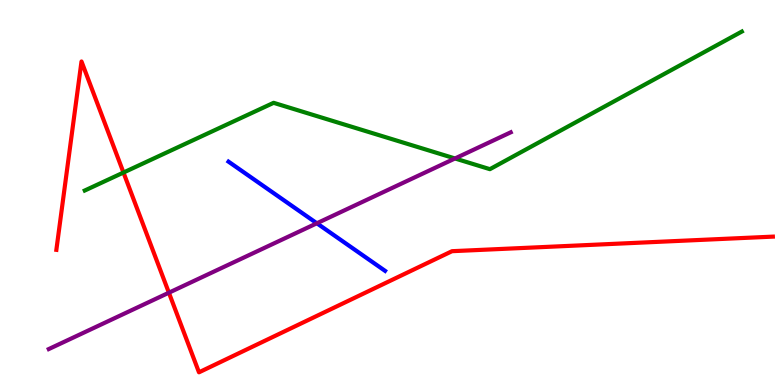[{'lines': ['blue', 'red'], 'intersections': []}, {'lines': ['green', 'red'], 'intersections': [{'x': 1.59, 'y': 5.52}]}, {'lines': ['purple', 'red'], 'intersections': [{'x': 2.18, 'y': 2.4}]}, {'lines': ['blue', 'green'], 'intersections': []}, {'lines': ['blue', 'purple'], 'intersections': [{'x': 4.09, 'y': 4.2}]}, {'lines': ['green', 'purple'], 'intersections': [{'x': 5.87, 'y': 5.88}]}]